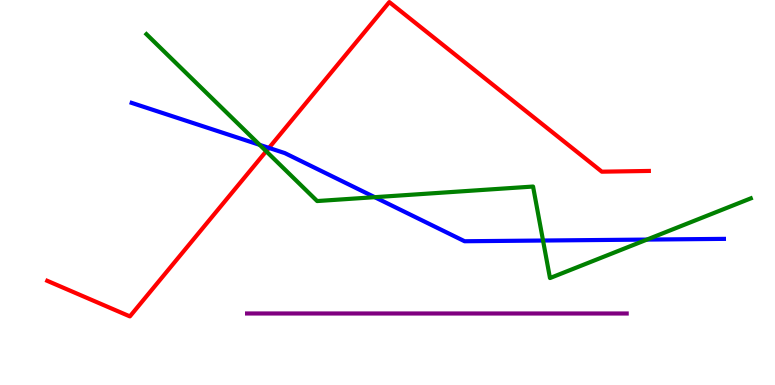[{'lines': ['blue', 'red'], 'intersections': [{'x': 3.47, 'y': 6.16}]}, {'lines': ['green', 'red'], 'intersections': [{'x': 3.43, 'y': 6.07}]}, {'lines': ['purple', 'red'], 'intersections': []}, {'lines': ['blue', 'green'], 'intersections': [{'x': 3.35, 'y': 6.24}, {'x': 4.84, 'y': 4.88}, {'x': 7.01, 'y': 3.75}, {'x': 8.35, 'y': 3.78}]}, {'lines': ['blue', 'purple'], 'intersections': []}, {'lines': ['green', 'purple'], 'intersections': []}]